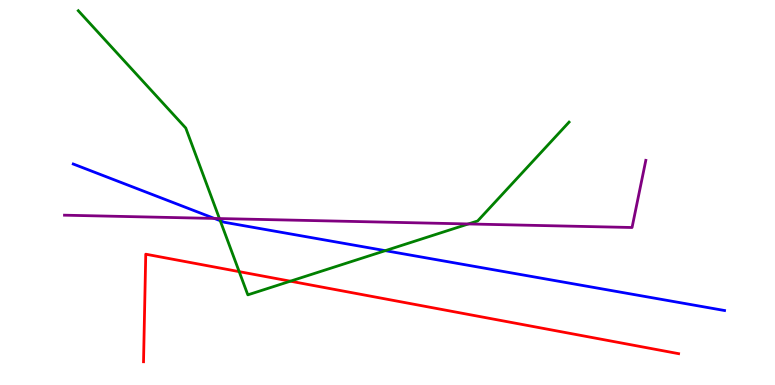[{'lines': ['blue', 'red'], 'intersections': []}, {'lines': ['green', 'red'], 'intersections': [{'x': 3.09, 'y': 2.94}, {'x': 3.75, 'y': 2.7}]}, {'lines': ['purple', 'red'], 'intersections': []}, {'lines': ['blue', 'green'], 'intersections': [{'x': 2.84, 'y': 4.27}, {'x': 4.97, 'y': 3.49}]}, {'lines': ['blue', 'purple'], 'intersections': [{'x': 2.77, 'y': 4.33}]}, {'lines': ['green', 'purple'], 'intersections': [{'x': 2.83, 'y': 4.32}, {'x': 6.04, 'y': 4.18}]}]